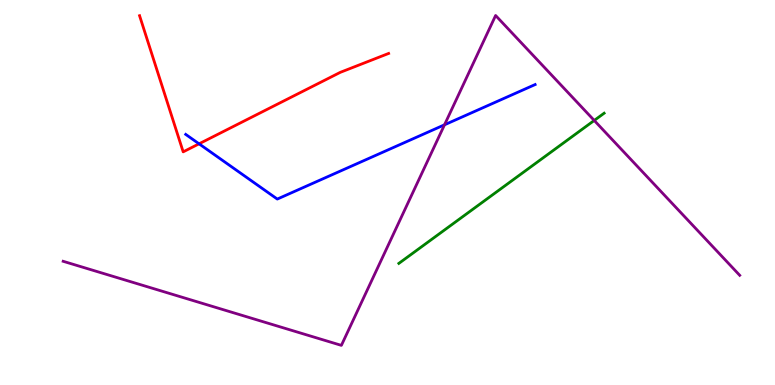[{'lines': ['blue', 'red'], 'intersections': [{'x': 2.57, 'y': 6.26}]}, {'lines': ['green', 'red'], 'intersections': []}, {'lines': ['purple', 'red'], 'intersections': []}, {'lines': ['blue', 'green'], 'intersections': []}, {'lines': ['blue', 'purple'], 'intersections': [{'x': 5.74, 'y': 6.76}]}, {'lines': ['green', 'purple'], 'intersections': [{'x': 7.67, 'y': 6.87}]}]